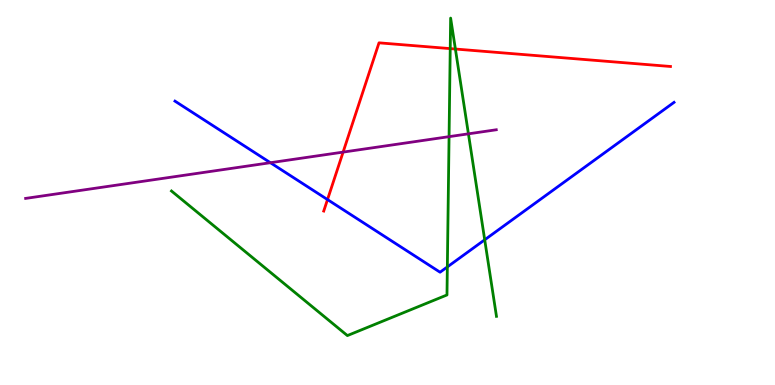[{'lines': ['blue', 'red'], 'intersections': [{'x': 4.23, 'y': 4.82}]}, {'lines': ['green', 'red'], 'intersections': [{'x': 5.81, 'y': 8.74}, {'x': 5.88, 'y': 8.73}]}, {'lines': ['purple', 'red'], 'intersections': [{'x': 4.43, 'y': 6.05}]}, {'lines': ['blue', 'green'], 'intersections': [{'x': 5.77, 'y': 3.07}, {'x': 6.25, 'y': 3.77}]}, {'lines': ['blue', 'purple'], 'intersections': [{'x': 3.49, 'y': 5.77}]}, {'lines': ['green', 'purple'], 'intersections': [{'x': 5.79, 'y': 6.45}, {'x': 6.04, 'y': 6.52}]}]